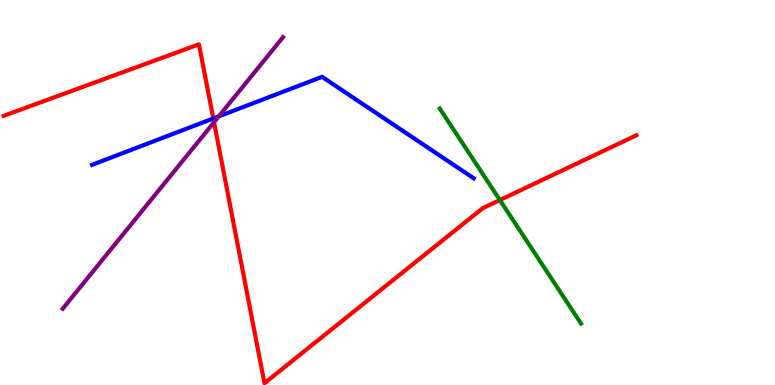[{'lines': ['blue', 'red'], 'intersections': [{'x': 2.75, 'y': 6.92}]}, {'lines': ['green', 'red'], 'intersections': [{'x': 6.45, 'y': 4.8}]}, {'lines': ['purple', 'red'], 'intersections': [{'x': 2.76, 'y': 6.83}]}, {'lines': ['blue', 'green'], 'intersections': []}, {'lines': ['blue', 'purple'], 'intersections': [{'x': 2.82, 'y': 6.98}]}, {'lines': ['green', 'purple'], 'intersections': []}]